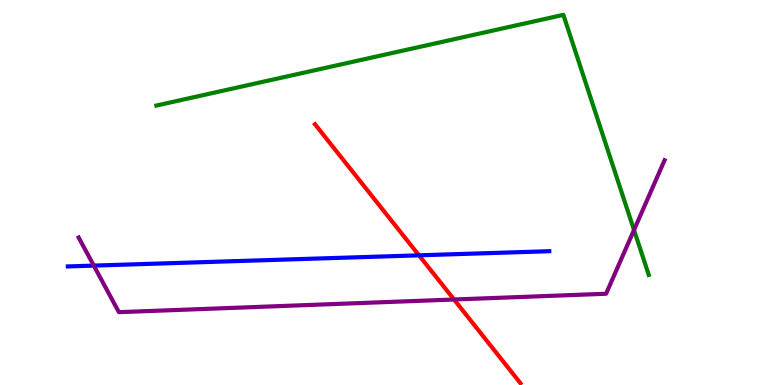[{'lines': ['blue', 'red'], 'intersections': [{'x': 5.41, 'y': 3.37}]}, {'lines': ['green', 'red'], 'intersections': []}, {'lines': ['purple', 'red'], 'intersections': [{'x': 5.86, 'y': 2.22}]}, {'lines': ['blue', 'green'], 'intersections': []}, {'lines': ['blue', 'purple'], 'intersections': [{'x': 1.21, 'y': 3.1}]}, {'lines': ['green', 'purple'], 'intersections': [{'x': 8.18, 'y': 4.03}]}]